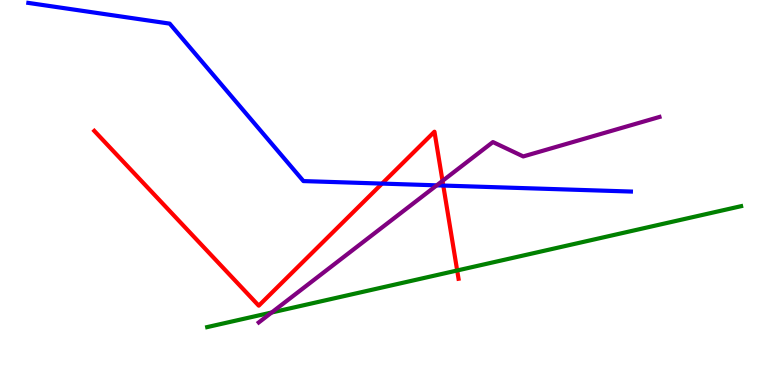[{'lines': ['blue', 'red'], 'intersections': [{'x': 4.93, 'y': 5.23}, {'x': 5.72, 'y': 5.18}]}, {'lines': ['green', 'red'], 'intersections': [{'x': 5.9, 'y': 2.97}]}, {'lines': ['purple', 'red'], 'intersections': [{'x': 5.71, 'y': 5.3}]}, {'lines': ['blue', 'green'], 'intersections': []}, {'lines': ['blue', 'purple'], 'intersections': [{'x': 5.64, 'y': 5.19}]}, {'lines': ['green', 'purple'], 'intersections': [{'x': 3.51, 'y': 1.88}]}]